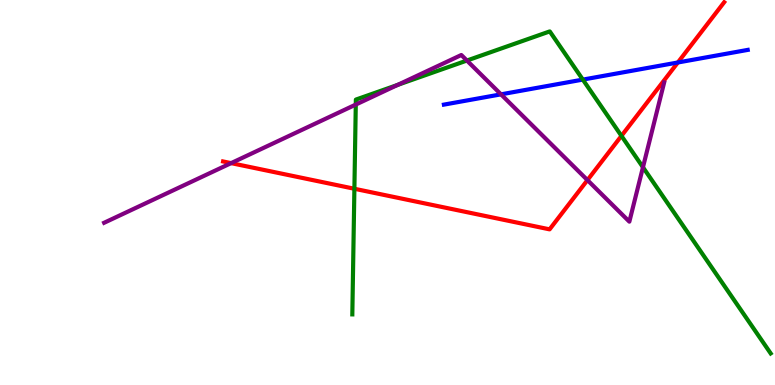[{'lines': ['blue', 'red'], 'intersections': [{'x': 8.75, 'y': 8.38}]}, {'lines': ['green', 'red'], 'intersections': [{'x': 4.57, 'y': 5.1}, {'x': 8.02, 'y': 6.47}]}, {'lines': ['purple', 'red'], 'intersections': [{'x': 2.98, 'y': 5.76}, {'x': 7.58, 'y': 5.32}]}, {'lines': ['blue', 'green'], 'intersections': [{'x': 7.52, 'y': 7.93}]}, {'lines': ['blue', 'purple'], 'intersections': [{'x': 6.46, 'y': 7.55}]}, {'lines': ['green', 'purple'], 'intersections': [{'x': 4.59, 'y': 7.28}, {'x': 5.13, 'y': 7.8}, {'x': 6.02, 'y': 8.43}, {'x': 8.3, 'y': 5.66}]}]